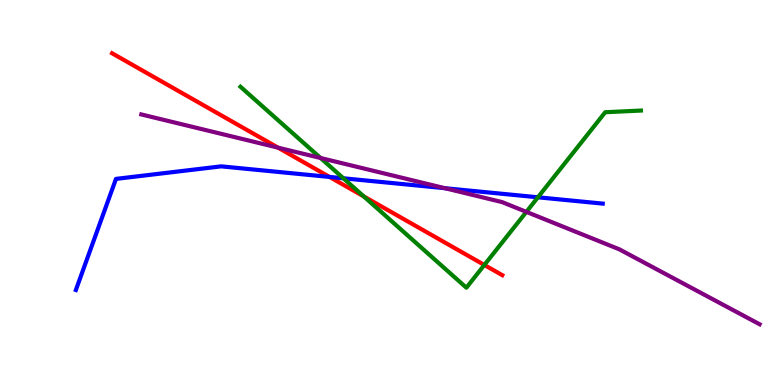[{'lines': ['blue', 'red'], 'intersections': [{'x': 4.25, 'y': 5.4}]}, {'lines': ['green', 'red'], 'intersections': [{'x': 4.69, 'y': 4.9}, {'x': 6.25, 'y': 3.12}]}, {'lines': ['purple', 'red'], 'intersections': [{'x': 3.59, 'y': 6.16}]}, {'lines': ['blue', 'green'], 'intersections': [{'x': 4.43, 'y': 5.37}, {'x': 6.94, 'y': 4.88}]}, {'lines': ['blue', 'purple'], 'intersections': [{'x': 5.74, 'y': 5.11}]}, {'lines': ['green', 'purple'], 'intersections': [{'x': 4.14, 'y': 5.9}, {'x': 6.79, 'y': 4.5}]}]